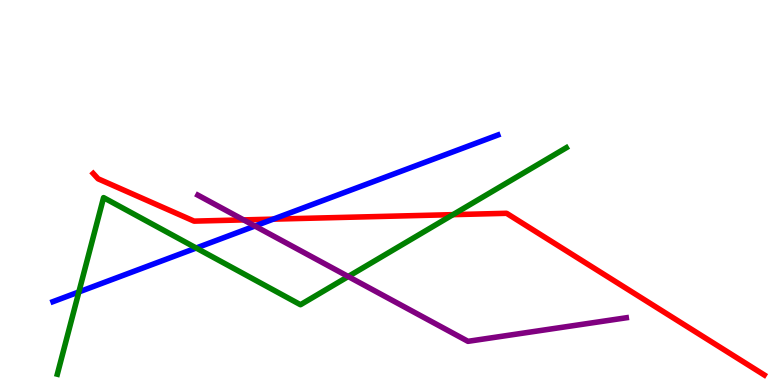[{'lines': ['blue', 'red'], 'intersections': [{'x': 3.53, 'y': 4.31}]}, {'lines': ['green', 'red'], 'intersections': [{'x': 5.85, 'y': 4.42}]}, {'lines': ['purple', 'red'], 'intersections': [{'x': 3.14, 'y': 4.29}]}, {'lines': ['blue', 'green'], 'intersections': [{'x': 1.02, 'y': 2.42}, {'x': 2.53, 'y': 3.56}]}, {'lines': ['blue', 'purple'], 'intersections': [{'x': 3.29, 'y': 4.13}]}, {'lines': ['green', 'purple'], 'intersections': [{'x': 4.49, 'y': 2.82}]}]